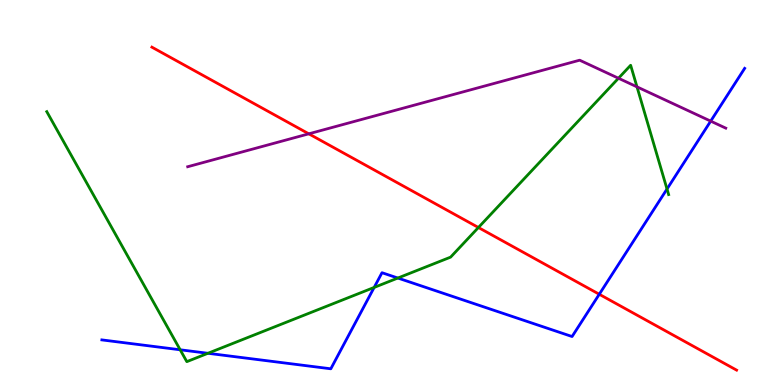[{'lines': ['blue', 'red'], 'intersections': [{'x': 7.73, 'y': 2.36}]}, {'lines': ['green', 'red'], 'intersections': [{'x': 6.17, 'y': 4.09}]}, {'lines': ['purple', 'red'], 'intersections': [{'x': 3.98, 'y': 6.52}]}, {'lines': ['blue', 'green'], 'intersections': [{'x': 2.32, 'y': 0.915}, {'x': 2.68, 'y': 0.824}, {'x': 4.83, 'y': 2.53}, {'x': 5.13, 'y': 2.78}, {'x': 8.61, 'y': 5.09}]}, {'lines': ['blue', 'purple'], 'intersections': [{'x': 9.17, 'y': 6.85}]}, {'lines': ['green', 'purple'], 'intersections': [{'x': 7.98, 'y': 7.97}, {'x': 8.22, 'y': 7.74}]}]